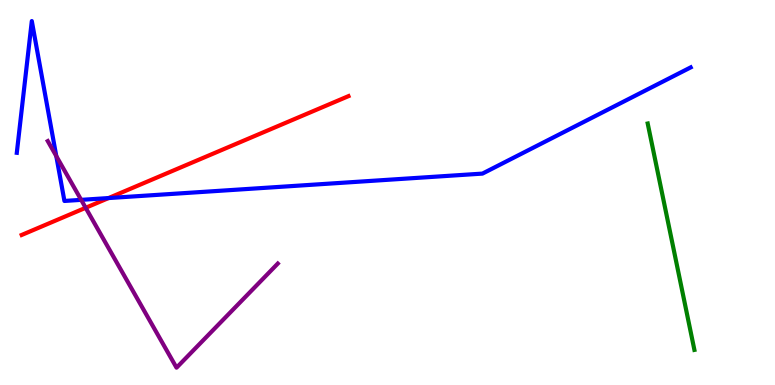[{'lines': ['blue', 'red'], 'intersections': [{'x': 1.4, 'y': 4.86}]}, {'lines': ['green', 'red'], 'intersections': []}, {'lines': ['purple', 'red'], 'intersections': [{'x': 1.11, 'y': 4.6}]}, {'lines': ['blue', 'green'], 'intersections': []}, {'lines': ['blue', 'purple'], 'intersections': [{'x': 0.726, 'y': 5.95}, {'x': 1.05, 'y': 4.81}]}, {'lines': ['green', 'purple'], 'intersections': []}]